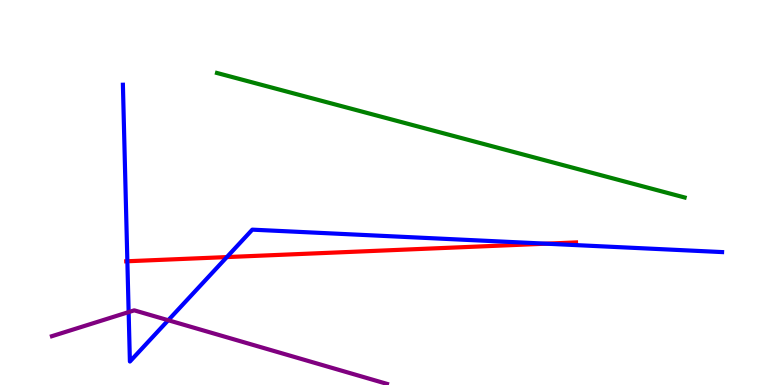[{'lines': ['blue', 'red'], 'intersections': [{'x': 1.64, 'y': 3.21}, {'x': 2.93, 'y': 3.32}, {'x': 7.05, 'y': 3.67}]}, {'lines': ['green', 'red'], 'intersections': []}, {'lines': ['purple', 'red'], 'intersections': []}, {'lines': ['blue', 'green'], 'intersections': []}, {'lines': ['blue', 'purple'], 'intersections': [{'x': 1.66, 'y': 1.89}, {'x': 2.17, 'y': 1.68}]}, {'lines': ['green', 'purple'], 'intersections': []}]